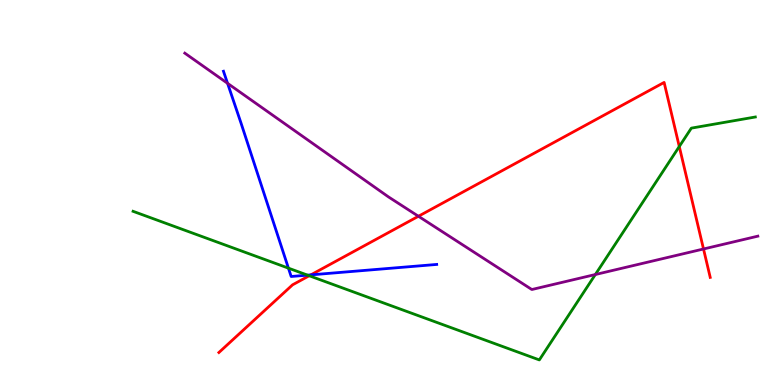[{'lines': ['blue', 'red'], 'intersections': [{'x': 4.01, 'y': 2.86}]}, {'lines': ['green', 'red'], 'intersections': [{'x': 3.99, 'y': 2.84}, {'x': 8.76, 'y': 6.19}]}, {'lines': ['purple', 'red'], 'intersections': [{'x': 5.4, 'y': 4.38}, {'x': 9.08, 'y': 3.53}]}, {'lines': ['blue', 'green'], 'intersections': [{'x': 3.72, 'y': 3.04}, {'x': 3.97, 'y': 2.85}]}, {'lines': ['blue', 'purple'], 'intersections': [{'x': 2.94, 'y': 7.84}]}, {'lines': ['green', 'purple'], 'intersections': [{'x': 7.68, 'y': 2.87}]}]